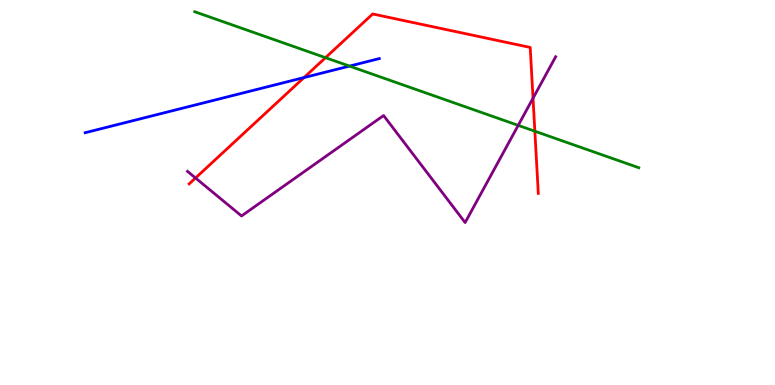[{'lines': ['blue', 'red'], 'intersections': [{'x': 3.92, 'y': 7.99}]}, {'lines': ['green', 'red'], 'intersections': [{'x': 4.2, 'y': 8.5}, {'x': 6.9, 'y': 6.59}]}, {'lines': ['purple', 'red'], 'intersections': [{'x': 2.52, 'y': 5.38}, {'x': 6.88, 'y': 7.45}]}, {'lines': ['blue', 'green'], 'intersections': [{'x': 4.51, 'y': 8.28}]}, {'lines': ['blue', 'purple'], 'intersections': []}, {'lines': ['green', 'purple'], 'intersections': [{'x': 6.69, 'y': 6.74}]}]